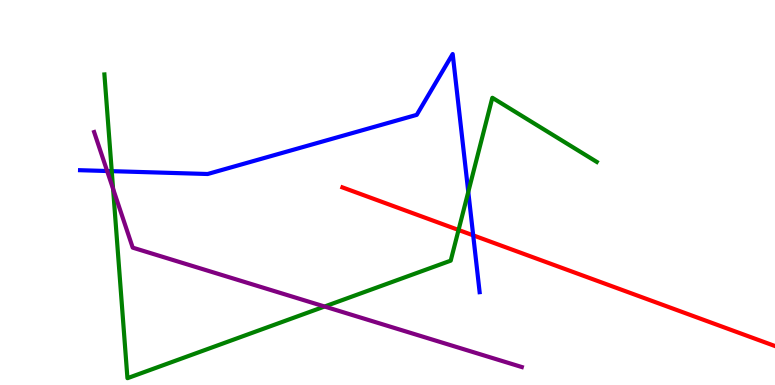[{'lines': ['blue', 'red'], 'intersections': [{'x': 6.11, 'y': 3.89}]}, {'lines': ['green', 'red'], 'intersections': [{'x': 5.92, 'y': 4.03}]}, {'lines': ['purple', 'red'], 'intersections': []}, {'lines': ['blue', 'green'], 'intersections': [{'x': 1.44, 'y': 5.55}, {'x': 6.04, 'y': 5.02}]}, {'lines': ['blue', 'purple'], 'intersections': [{'x': 1.38, 'y': 5.56}]}, {'lines': ['green', 'purple'], 'intersections': [{'x': 1.46, 'y': 5.1}, {'x': 4.19, 'y': 2.04}]}]